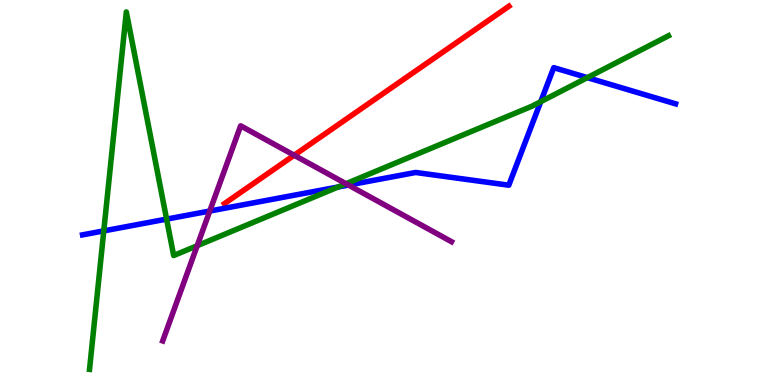[{'lines': ['blue', 'red'], 'intersections': []}, {'lines': ['green', 'red'], 'intersections': []}, {'lines': ['purple', 'red'], 'intersections': [{'x': 3.8, 'y': 5.97}]}, {'lines': ['blue', 'green'], 'intersections': [{'x': 1.34, 'y': 4.0}, {'x': 2.15, 'y': 4.31}, {'x': 4.36, 'y': 5.14}, {'x': 6.98, 'y': 7.36}, {'x': 7.58, 'y': 7.98}]}, {'lines': ['blue', 'purple'], 'intersections': [{'x': 2.71, 'y': 4.52}, {'x': 4.5, 'y': 5.19}]}, {'lines': ['green', 'purple'], 'intersections': [{'x': 2.54, 'y': 3.62}, {'x': 4.46, 'y': 5.23}]}]